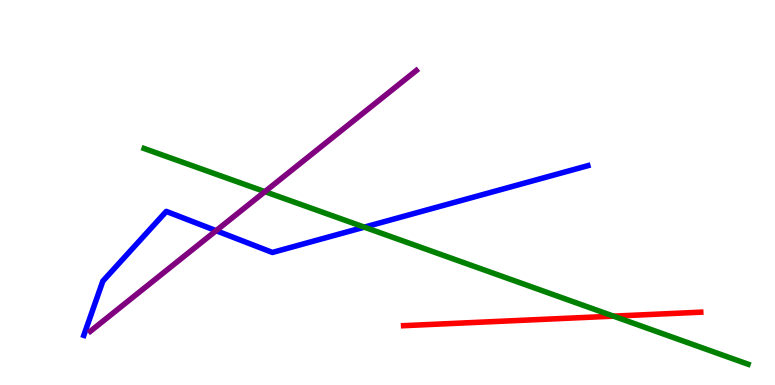[{'lines': ['blue', 'red'], 'intersections': []}, {'lines': ['green', 'red'], 'intersections': [{'x': 7.92, 'y': 1.79}]}, {'lines': ['purple', 'red'], 'intersections': []}, {'lines': ['blue', 'green'], 'intersections': [{'x': 4.7, 'y': 4.1}]}, {'lines': ['blue', 'purple'], 'intersections': [{'x': 2.79, 'y': 4.01}]}, {'lines': ['green', 'purple'], 'intersections': [{'x': 3.42, 'y': 5.02}]}]